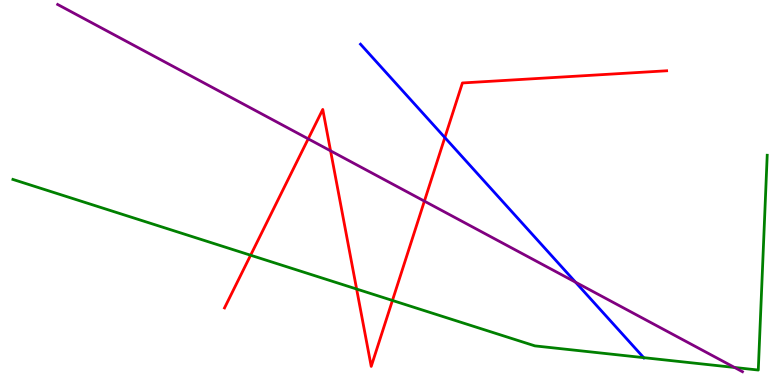[{'lines': ['blue', 'red'], 'intersections': [{'x': 5.74, 'y': 6.43}]}, {'lines': ['green', 'red'], 'intersections': [{'x': 3.23, 'y': 3.37}, {'x': 4.6, 'y': 2.49}, {'x': 5.06, 'y': 2.2}]}, {'lines': ['purple', 'red'], 'intersections': [{'x': 3.98, 'y': 6.39}, {'x': 4.27, 'y': 6.08}, {'x': 5.48, 'y': 4.78}]}, {'lines': ['blue', 'green'], 'intersections': [{'x': 8.31, 'y': 0.71}]}, {'lines': ['blue', 'purple'], 'intersections': [{'x': 7.43, 'y': 2.67}]}, {'lines': ['green', 'purple'], 'intersections': [{'x': 9.48, 'y': 0.455}]}]